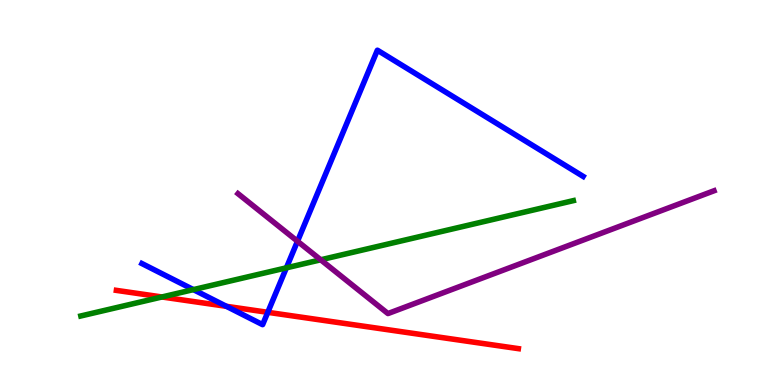[{'lines': ['blue', 'red'], 'intersections': [{'x': 2.92, 'y': 2.04}, {'x': 3.46, 'y': 1.89}]}, {'lines': ['green', 'red'], 'intersections': [{'x': 2.09, 'y': 2.29}]}, {'lines': ['purple', 'red'], 'intersections': []}, {'lines': ['blue', 'green'], 'intersections': [{'x': 2.5, 'y': 2.48}, {'x': 3.7, 'y': 3.04}]}, {'lines': ['blue', 'purple'], 'intersections': [{'x': 3.84, 'y': 3.73}]}, {'lines': ['green', 'purple'], 'intersections': [{'x': 4.14, 'y': 3.25}]}]